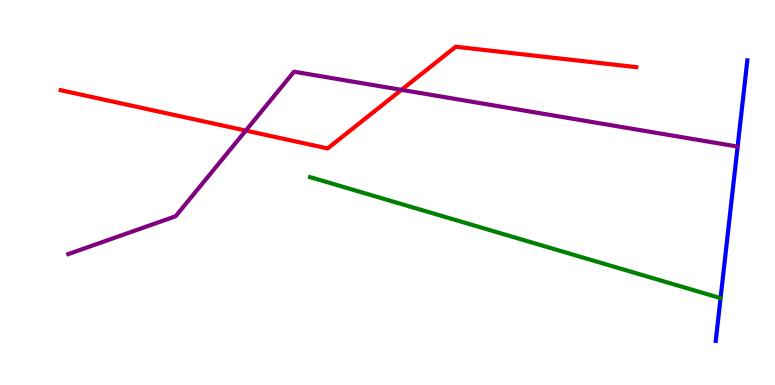[{'lines': ['blue', 'red'], 'intersections': []}, {'lines': ['green', 'red'], 'intersections': []}, {'lines': ['purple', 'red'], 'intersections': [{'x': 3.17, 'y': 6.61}, {'x': 5.18, 'y': 7.67}]}, {'lines': ['blue', 'green'], 'intersections': []}, {'lines': ['blue', 'purple'], 'intersections': []}, {'lines': ['green', 'purple'], 'intersections': []}]